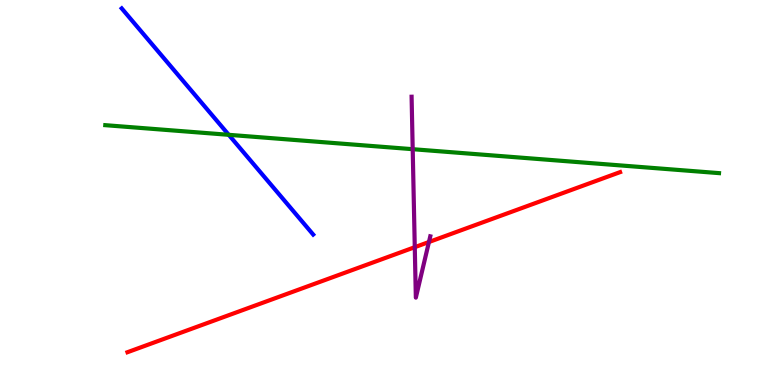[{'lines': ['blue', 'red'], 'intersections': []}, {'lines': ['green', 'red'], 'intersections': []}, {'lines': ['purple', 'red'], 'intersections': [{'x': 5.35, 'y': 3.58}, {'x': 5.53, 'y': 3.71}]}, {'lines': ['blue', 'green'], 'intersections': [{'x': 2.95, 'y': 6.5}]}, {'lines': ['blue', 'purple'], 'intersections': []}, {'lines': ['green', 'purple'], 'intersections': [{'x': 5.33, 'y': 6.12}]}]